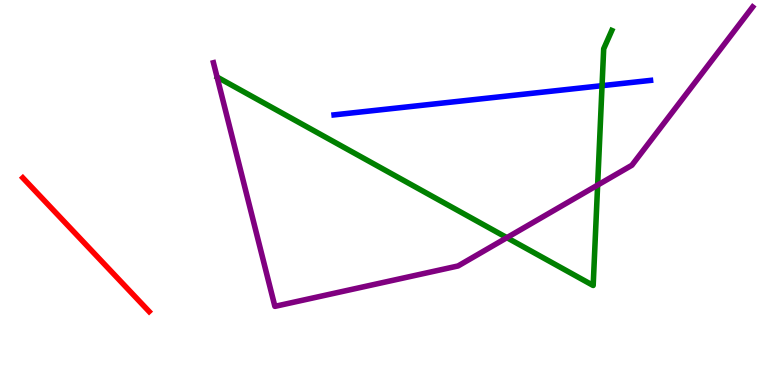[{'lines': ['blue', 'red'], 'intersections': []}, {'lines': ['green', 'red'], 'intersections': []}, {'lines': ['purple', 'red'], 'intersections': []}, {'lines': ['blue', 'green'], 'intersections': [{'x': 7.77, 'y': 7.77}]}, {'lines': ['blue', 'purple'], 'intersections': []}, {'lines': ['green', 'purple'], 'intersections': [{'x': 6.54, 'y': 3.83}, {'x': 7.71, 'y': 5.19}]}]